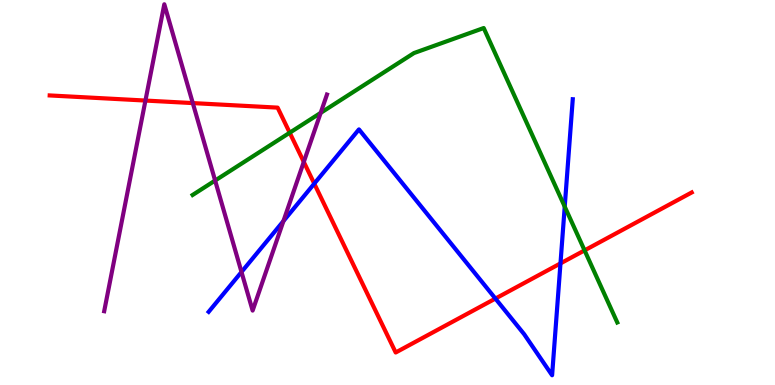[{'lines': ['blue', 'red'], 'intersections': [{'x': 4.06, 'y': 5.23}, {'x': 6.39, 'y': 2.24}, {'x': 7.23, 'y': 3.16}]}, {'lines': ['green', 'red'], 'intersections': [{'x': 3.74, 'y': 6.55}, {'x': 7.54, 'y': 3.5}]}, {'lines': ['purple', 'red'], 'intersections': [{'x': 1.88, 'y': 7.39}, {'x': 2.49, 'y': 7.32}, {'x': 3.92, 'y': 5.79}]}, {'lines': ['blue', 'green'], 'intersections': [{'x': 7.29, 'y': 4.63}]}, {'lines': ['blue', 'purple'], 'intersections': [{'x': 3.12, 'y': 2.94}, {'x': 3.66, 'y': 4.26}]}, {'lines': ['green', 'purple'], 'intersections': [{'x': 2.78, 'y': 5.31}, {'x': 4.14, 'y': 7.07}]}]